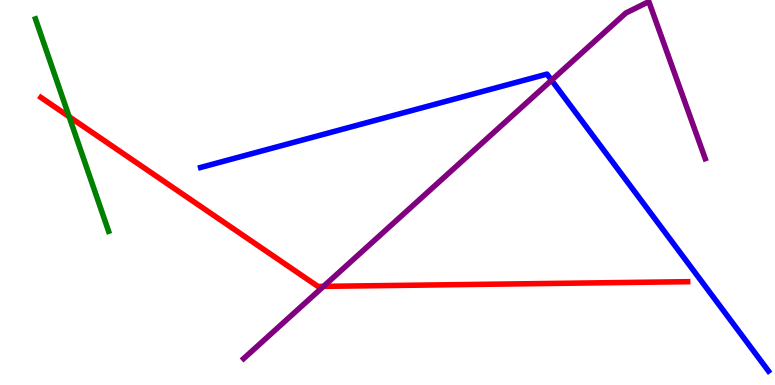[{'lines': ['blue', 'red'], 'intersections': []}, {'lines': ['green', 'red'], 'intersections': [{'x': 0.892, 'y': 6.97}]}, {'lines': ['purple', 'red'], 'intersections': [{'x': 4.17, 'y': 2.56}]}, {'lines': ['blue', 'green'], 'intersections': []}, {'lines': ['blue', 'purple'], 'intersections': [{'x': 7.12, 'y': 7.92}]}, {'lines': ['green', 'purple'], 'intersections': []}]